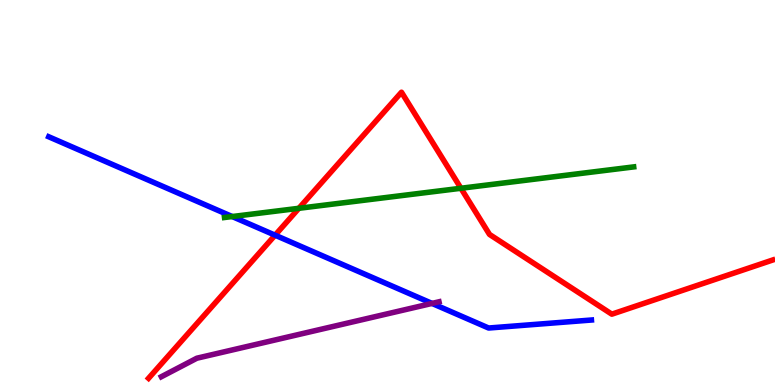[{'lines': ['blue', 'red'], 'intersections': [{'x': 3.55, 'y': 3.89}]}, {'lines': ['green', 'red'], 'intersections': [{'x': 3.86, 'y': 4.59}, {'x': 5.95, 'y': 5.11}]}, {'lines': ['purple', 'red'], 'intersections': []}, {'lines': ['blue', 'green'], 'intersections': [{'x': 3.0, 'y': 4.38}]}, {'lines': ['blue', 'purple'], 'intersections': [{'x': 5.57, 'y': 2.12}]}, {'lines': ['green', 'purple'], 'intersections': []}]